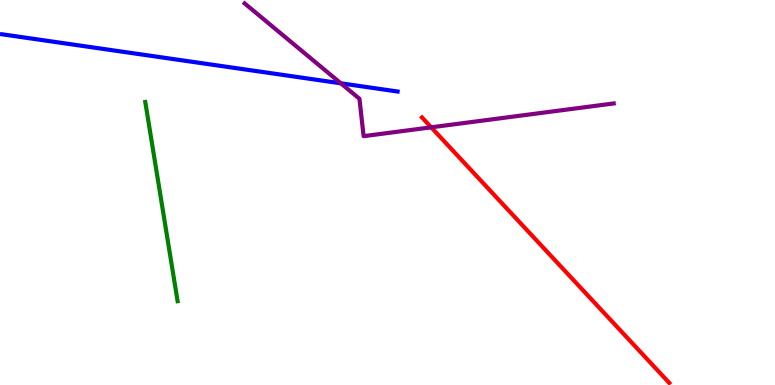[{'lines': ['blue', 'red'], 'intersections': []}, {'lines': ['green', 'red'], 'intersections': []}, {'lines': ['purple', 'red'], 'intersections': [{'x': 5.56, 'y': 6.69}]}, {'lines': ['blue', 'green'], 'intersections': []}, {'lines': ['blue', 'purple'], 'intersections': [{'x': 4.4, 'y': 7.84}]}, {'lines': ['green', 'purple'], 'intersections': []}]